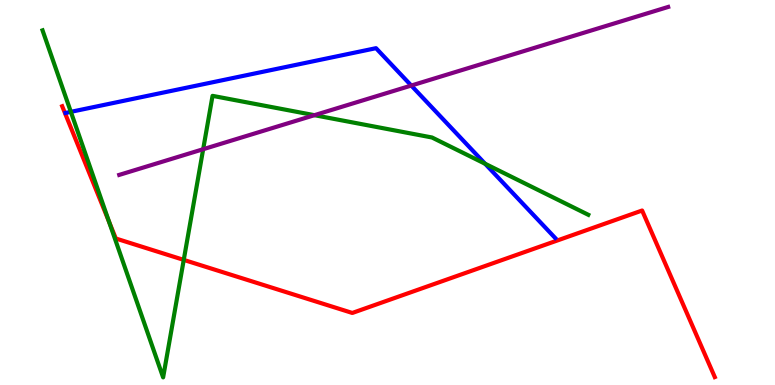[{'lines': ['blue', 'red'], 'intersections': []}, {'lines': ['green', 'red'], 'intersections': [{'x': 1.41, 'y': 4.24}, {'x': 2.37, 'y': 3.25}]}, {'lines': ['purple', 'red'], 'intersections': []}, {'lines': ['blue', 'green'], 'intersections': [{'x': 0.914, 'y': 7.1}, {'x': 6.26, 'y': 5.75}]}, {'lines': ['blue', 'purple'], 'intersections': [{'x': 5.31, 'y': 7.78}]}, {'lines': ['green', 'purple'], 'intersections': [{'x': 2.62, 'y': 6.12}, {'x': 4.06, 'y': 7.01}]}]